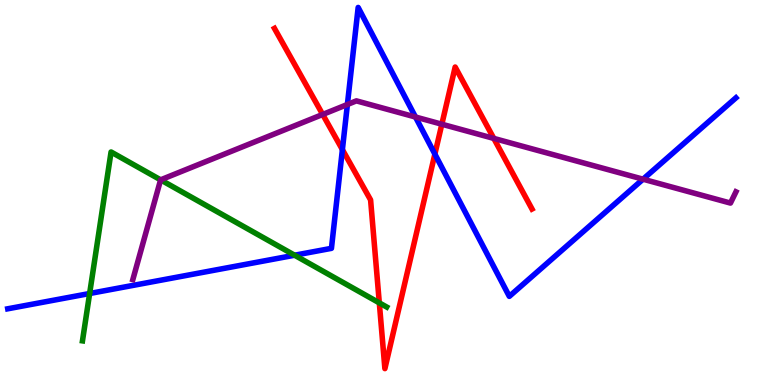[{'lines': ['blue', 'red'], 'intersections': [{'x': 4.42, 'y': 6.11}, {'x': 5.61, 'y': 6.0}]}, {'lines': ['green', 'red'], 'intersections': [{'x': 4.89, 'y': 2.13}]}, {'lines': ['purple', 'red'], 'intersections': [{'x': 4.16, 'y': 7.03}, {'x': 5.7, 'y': 6.77}, {'x': 6.37, 'y': 6.4}]}, {'lines': ['blue', 'green'], 'intersections': [{'x': 1.16, 'y': 2.38}, {'x': 3.8, 'y': 3.37}]}, {'lines': ['blue', 'purple'], 'intersections': [{'x': 4.48, 'y': 7.29}, {'x': 5.36, 'y': 6.96}, {'x': 8.3, 'y': 5.35}]}, {'lines': ['green', 'purple'], 'intersections': [{'x': 2.07, 'y': 5.33}]}]